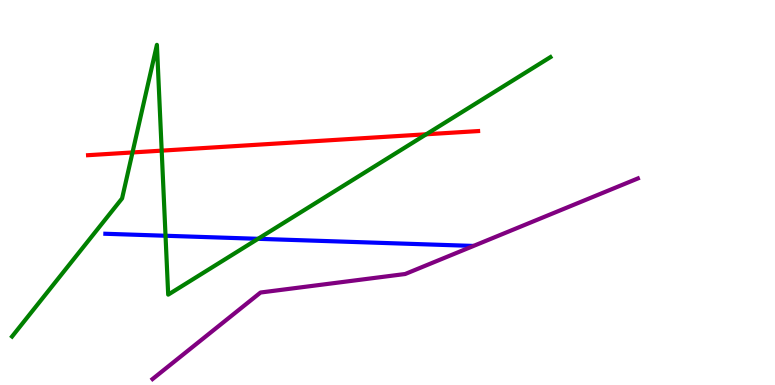[{'lines': ['blue', 'red'], 'intersections': []}, {'lines': ['green', 'red'], 'intersections': [{'x': 1.71, 'y': 6.04}, {'x': 2.09, 'y': 6.09}, {'x': 5.5, 'y': 6.51}]}, {'lines': ['purple', 'red'], 'intersections': []}, {'lines': ['blue', 'green'], 'intersections': [{'x': 2.14, 'y': 3.88}, {'x': 3.33, 'y': 3.8}]}, {'lines': ['blue', 'purple'], 'intersections': []}, {'lines': ['green', 'purple'], 'intersections': []}]